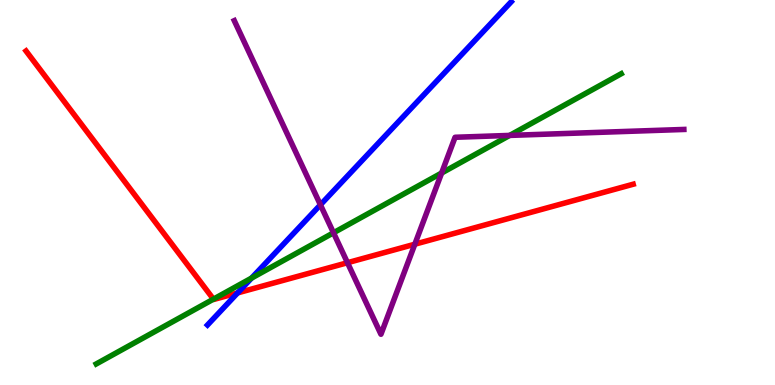[{'lines': ['blue', 'red'], 'intersections': [{'x': 3.07, 'y': 2.39}]}, {'lines': ['green', 'red'], 'intersections': [{'x': 2.75, 'y': 2.23}]}, {'lines': ['purple', 'red'], 'intersections': [{'x': 4.48, 'y': 3.18}, {'x': 5.35, 'y': 3.66}]}, {'lines': ['blue', 'green'], 'intersections': [{'x': 3.25, 'y': 2.78}]}, {'lines': ['blue', 'purple'], 'intersections': [{'x': 4.13, 'y': 4.68}]}, {'lines': ['green', 'purple'], 'intersections': [{'x': 4.3, 'y': 3.95}, {'x': 5.7, 'y': 5.51}, {'x': 6.58, 'y': 6.48}]}]